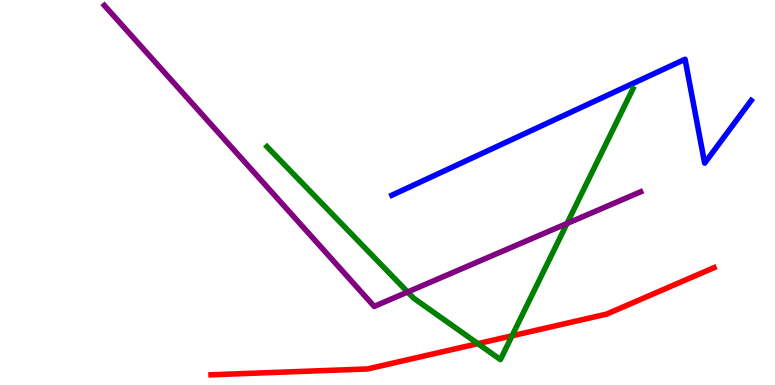[{'lines': ['blue', 'red'], 'intersections': []}, {'lines': ['green', 'red'], 'intersections': [{'x': 6.17, 'y': 1.07}, {'x': 6.61, 'y': 1.28}]}, {'lines': ['purple', 'red'], 'intersections': []}, {'lines': ['blue', 'green'], 'intersections': []}, {'lines': ['blue', 'purple'], 'intersections': []}, {'lines': ['green', 'purple'], 'intersections': [{'x': 5.26, 'y': 2.42}, {'x': 7.32, 'y': 4.2}]}]